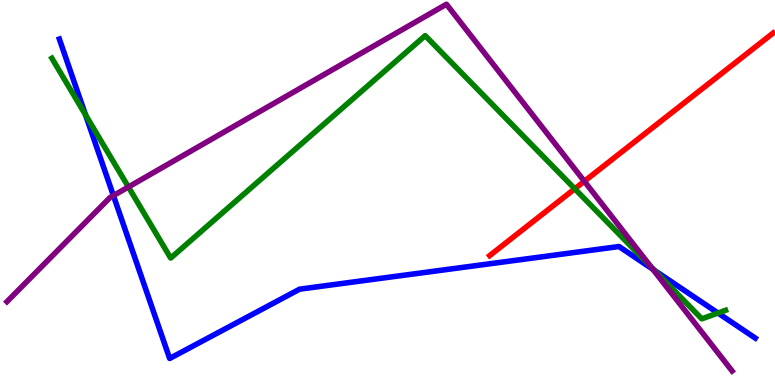[{'lines': ['blue', 'red'], 'intersections': []}, {'lines': ['green', 'red'], 'intersections': [{'x': 7.42, 'y': 5.1}]}, {'lines': ['purple', 'red'], 'intersections': [{'x': 7.54, 'y': 5.29}]}, {'lines': ['blue', 'green'], 'intersections': [{'x': 1.1, 'y': 7.02}, {'x': 8.44, 'y': 2.98}, {'x': 9.26, 'y': 1.87}]}, {'lines': ['blue', 'purple'], 'intersections': [{'x': 1.46, 'y': 4.92}, {'x': 8.42, 'y': 3.01}]}, {'lines': ['green', 'purple'], 'intersections': [{'x': 1.66, 'y': 5.14}, {'x': 8.4, 'y': 3.07}]}]